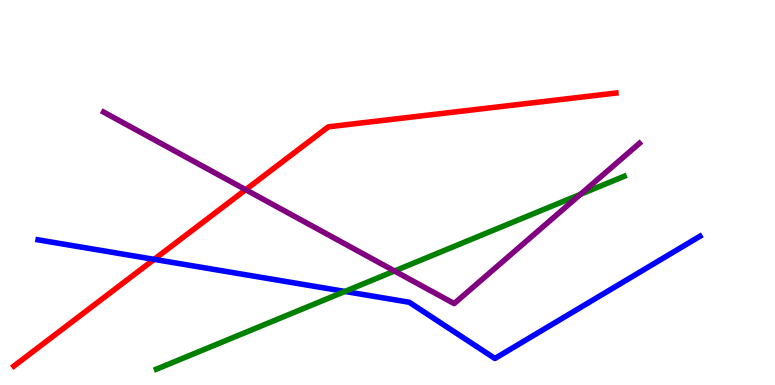[{'lines': ['blue', 'red'], 'intersections': [{'x': 1.99, 'y': 3.26}]}, {'lines': ['green', 'red'], 'intersections': []}, {'lines': ['purple', 'red'], 'intersections': [{'x': 3.17, 'y': 5.07}]}, {'lines': ['blue', 'green'], 'intersections': [{'x': 4.45, 'y': 2.43}]}, {'lines': ['blue', 'purple'], 'intersections': []}, {'lines': ['green', 'purple'], 'intersections': [{'x': 5.09, 'y': 2.96}, {'x': 7.49, 'y': 4.95}]}]